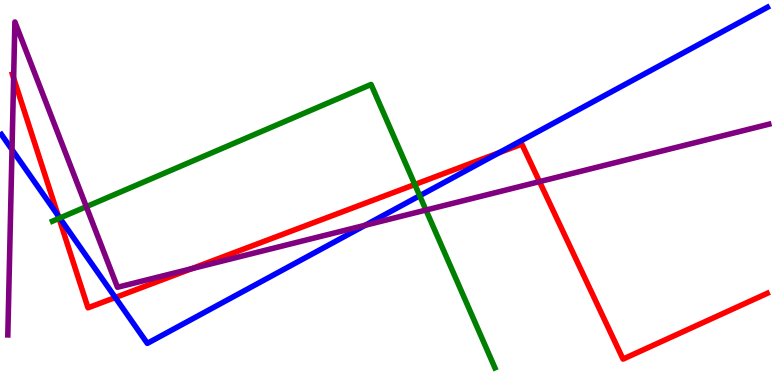[{'lines': ['blue', 'red'], 'intersections': [{'x': 0.751, 'y': 4.39}, {'x': 1.49, 'y': 2.27}, {'x': 6.44, 'y': 6.03}]}, {'lines': ['green', 'red'], 'intersections': [{'x': 0.762, 'y': 4.33}, {'x': 5.35, 'y': 5.21}]}, {'lines': ['purple', 'red'], 'intersections': [{'x': 0.176, 'y': 7.97}, {'x': 2.47, 'y': 3.02}, {'x': 6.96, 'y': 5.28}]}, {'lines': ['blue', 'green'], 'intersections': [{'x': 0.771, 'y': 4.34}, {'x': 5.42, 'y': 4.92}]}, {'lines': ['blue', 'purple'], 'intersections': [{'x': 0.155, 'y': 6.11}, {'x': 4.71, 'y': 4.15}]}, {'lines': ['green', 'purple'], 'intersections': [{'x': 1.11, 'y': 4.63}, {'x': 5.5, 'y': 4.54}]}]